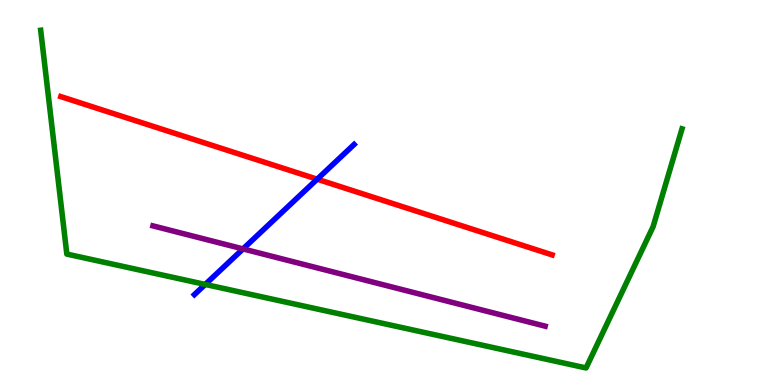[{'lines': ['blue', 'red'], 'intersections': [{'x': 4.09, 'y': 5.35}]}, {'lines': ['green', 'red'], 'intersections': []}, {'lines': ['purple', 'red'], 'intersections': []}, {'lines': ['blue', 'green'], 'intersections': [{'x': 2.65, 'y': 2.61}]}, {'lines': ['blue', 'purple'], 'intersections': [{'x': 3.14, 'y': 3.53}]}, {'lines': ['green', 'purple'], 'intersections': []}]